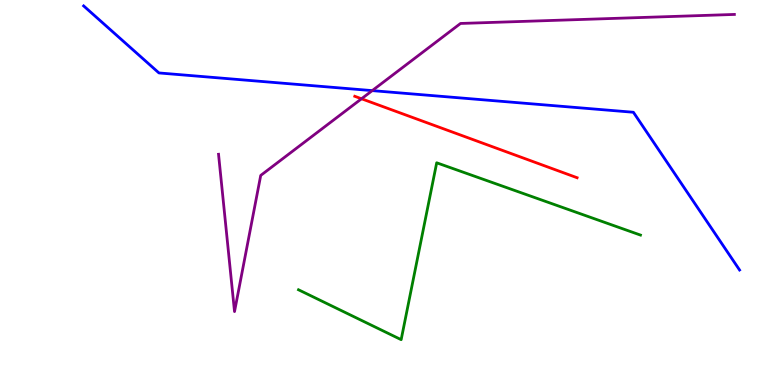[{'lines': ['blue', 'red'], 'intersections': []}, {'lines': ['green', 'red'], 'intersections': []}, {'lines': ['purple', 'red'], 'intersections': [{'x': 4.66, 'y': 7.43}]}, {'lines': ['blue', 'green'], 'intersections': []}, {'lines': ['blue', 'purple'], 'intersections': [{'x': 4.8, 'y': 7.65}]}, {'lines': ['green', 'purple'], 'intersections': []}]